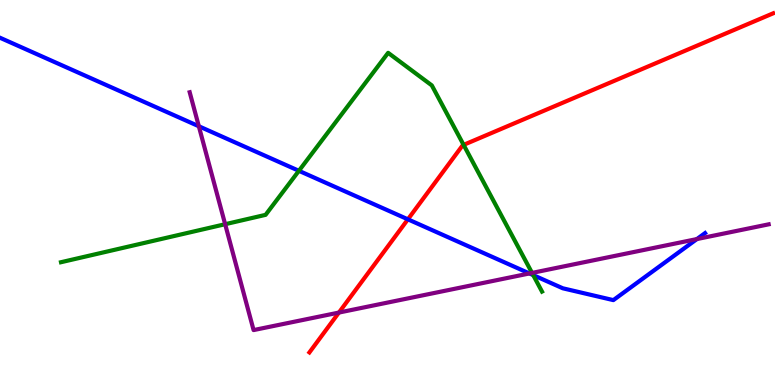[{'lines': ['blue', 'red'], 'intersections': [{'x': 5.26, 'y': 4.3}]}, {'lines': ['green', 'red'], 'intersections': [{'x': 5.98, 'y': 6.24}]}, {'lines': ['purple', 'red'], 'intersections': [{'x': 4.37, 'y': 1.88}]}, {'lines': ['blue', 'green'], 'intersections': [{'x': 3.86, 'y': 5.56}, {'x': 6.88, 'y': 2.85}]}, {'lines': ['blue', 'purple'], 'intersections': [{'x': 2.57, 'y': 6.72}, {'x': 6.83, 'y': 2.9}, {'x': 8.99, 'y': 3.79}]}, {'lines': ['green', 'purple'], 'intersections': [{'x': 2.91, 'y': 4.18}, {'x': 6.87, 'y': 2.91}]}]